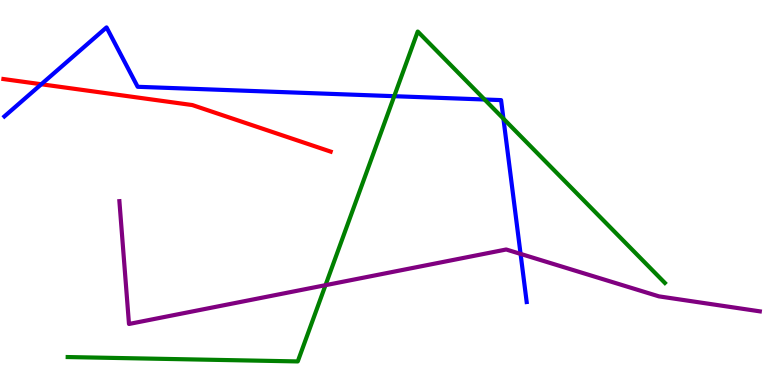[{'lines': ['blue', 'red'], 'intersections': [{'x': 0.533, 'y': 7.81}]}, {'lines': ['green', 'red'], 'intersections': []}, {'lines': ['purple', 'red'], 'intersections': []}, {'lines': ['blue', 'green'], 'intersections': [{'x': 5.09, 'y': 7.5}, {'x': 6.25, 'y': 7.42}, {'x': 6.5, 'y': 6.92}]}, {'lines': ['blue', 'purple'], 'intersections': [{'x': 6.72, 'y': 3.41}]}, {'lines': ['green', 'purple'], 'intersections': [{'x': 4.2, 'y': 2.59}]}]